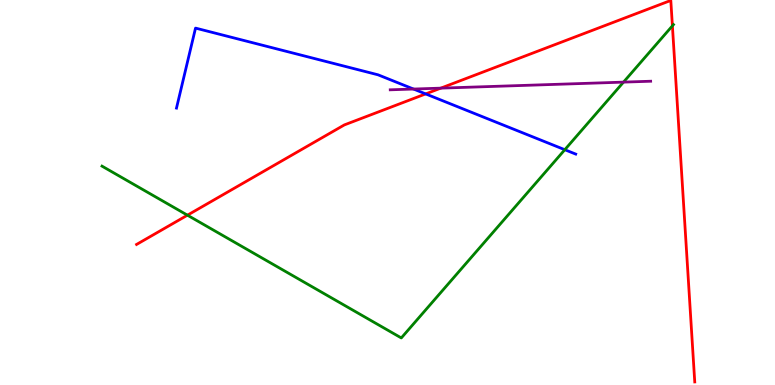[{'lines': ['blue', 'red'], 'intersections': [{'x': 5.49, 'y': 7.56}]}, {'lines': ['green', 'red'], 'intersections': [{'x': 2.42, 'y': 4.41}, {'x': 8.68, 'y': 9.33}]}, {'lines': ['purple', 'red'], 'intersections': [{'x': 5.69, 'y': 7.71}]}, {'lines': ['blue', 'green'], 'intersections': [{'x': 7.29, 'y': 6.11}]}, {'lines': ['blue', 'purple'], 'intersections': [{'x': 5.34, 'y': 7.69}]}, {'lines': ['green', 'purple'], 'intersections': [{'x': 8.05, 'y': 7.87}]}]